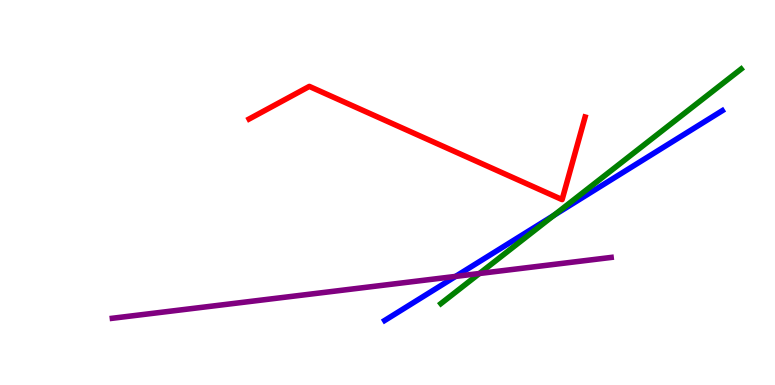[{'lines': ['blue', 'red'], 'intersections': []}, {'lines': ['green', 'red'], 'intersections': []}, {'lines': ['purple', 'red'], 'intersections': []}, {'lines': ['blue', 'green'], 'intersections': [{'x': 7.15, 'y': 4.41}]}, {'lines': ['blue', 'purple'], 'intersections': [{'x': 5.88, 'y': 2.82}]}, {'lines': ['green', 'purple'], 'intersections': [{'x': 6.19, 'y': 2.9}]}]